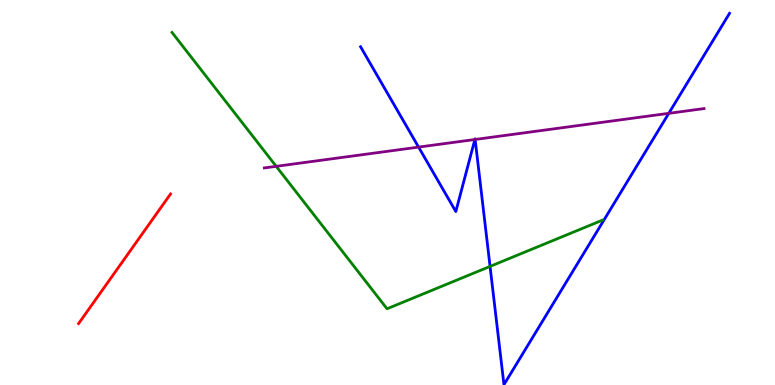[{'lines': ['blue', 'red'], 'intersections': []}, {'lines': ['green', 'red'], 'intersections': []}, {'lines': ['purple', 'red'], 'intersections': []}, {'lines': ['blue', 'green'], 'intersections': [{'x': 6.32, 'y': 3.08}]}, {'lines': ['blue', 'purple'], 'intersections': [{'x': 5.4, 'y': 6.18}, {'x': 6.13, 'y': 6.38}, {'x': 6.13, 'y': 6.38}, {'x': 8.63, 'y': 7.06}]}, {'lines': ['green', 'purple'], 'intersections': [{'x': 3.56, 'y': 5.68}]}]